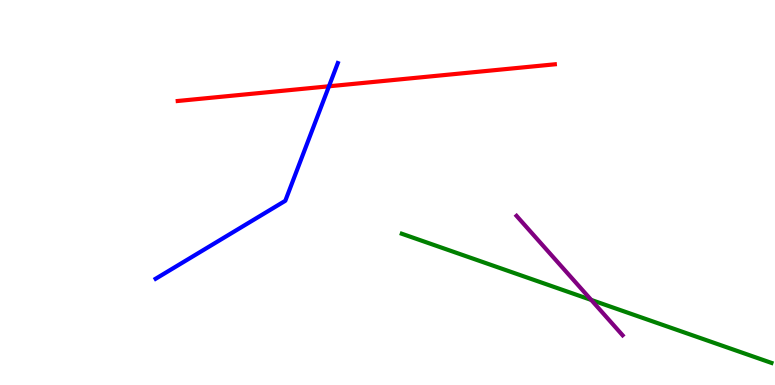[{'lines': ['blue', 'red'], 'intersections': [{'x': 4.24, 'y': 7.76}]}, {'lines': ['green', 'red'], 'intersections': []}, {'lines': ['purple', 'red'], 'intersections': []}, {'lines': ['blue', 'green'], 'intersections': []}, {'lines': ['blue', 'purple'], 'intersections': []}, {'lines': ['green', 'purple'], 'intersections': [{'x': 7.63, 'y': 2.21}]}]